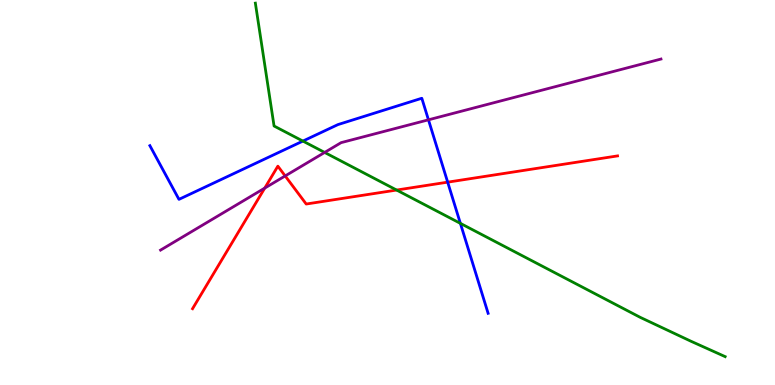[{'lines': ['blue', 'red'], 'intersections': [{'x': 5.78, 'y': 5.27}]}, {'lines': ['green', 'red'], 'intersections': [{'x': 5.12, 'y': 5.06}]}, {'lines': ['purple', 'red'], 'intersections': [{'x': 3.42, 'y': 5.11}, {'x': 3.68, 'y': 5.43}]}, {'lines': ['blue', 'green'], 'intersections': [{'x': 3.91, 'y': 6.34}, {'x': 5.94, 'y': 4.2}]}, {'lines': ['blue', 'purple'], 'intersections': [{'x': 5.53, 'y': 6.89}]}, {'lines': ['green', 'purple'], 'intersections': [{'x': 4.19, 'y': 6.04}]}]